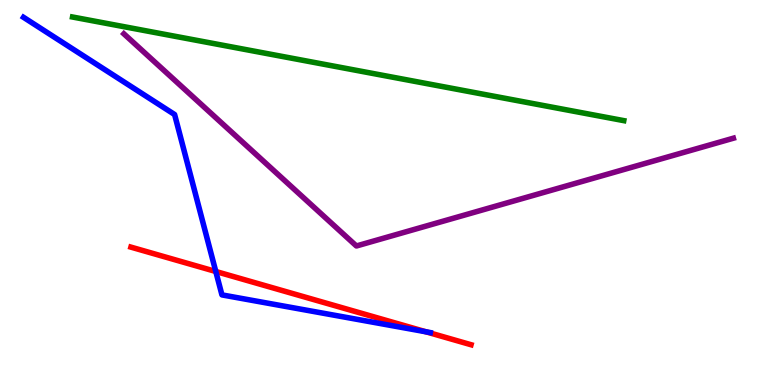[{'lines': ['blue', 'red'], 'intersections': [{'x': 2.78, 'y': 2.95}, {'x': 5.5, 'y': 1.38}]}, {'lines': ['green', 'red'], 'intersections': []}, {'lines': ['purple', 'red'], 'intersections': []}, {'lines': ['blue', 'green'], 'intersections': []}, {'lines': ['blue', 'purple'], 'intersections': []}, {'lines': ['green', 'purple'], 'intersections': []}]